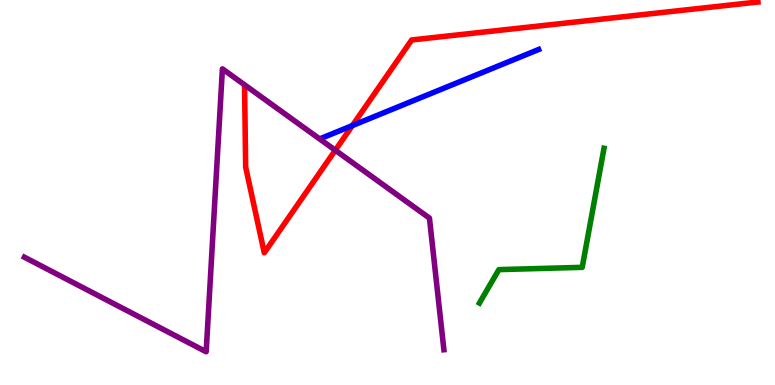[{'lines': ['blue', 'red'], 'intersections': [{'x': 4.55, 'y': 6.74}]}, {'lines': ['green', 'red'], 'intersections': []}, {'lines': ['purple', 'red'], 'intersections': [{'x': 4.33, 'y': 6.1}]}, {'lines': ['blue', 'green'], 'intersections': []}, {'lines': ['blue', 'purple'], 'intersections': []}, {'lines': ['green', 'purple'], 'intersections': []}]